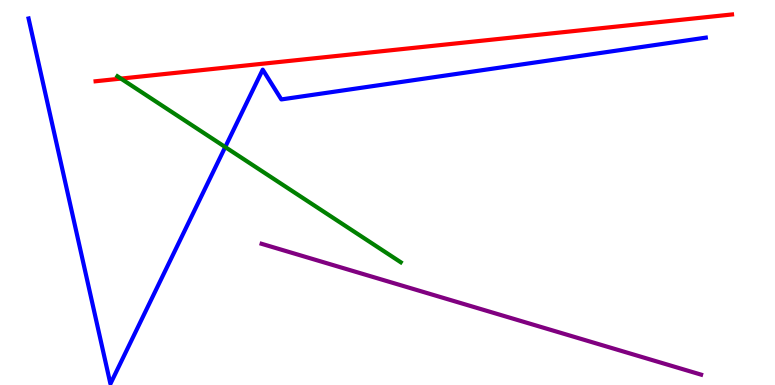[{'lines': ['blue', 'red'], 'intersections': []}, {'lines': ['green', 'red'], 'intersections': [{'x': 1.56, 'y': 7.96}]}, {'lines': ['purple', 'red'], 'intersections': []}, {'lines': ['blue', 'green'], 'intersections': [{'x': 2.91, 'y': 6.18}]}, {'lines': ['blue', 'purple'], 'intersections': []}, {'lines': ['green', 'purple'], 'intersections': []}]